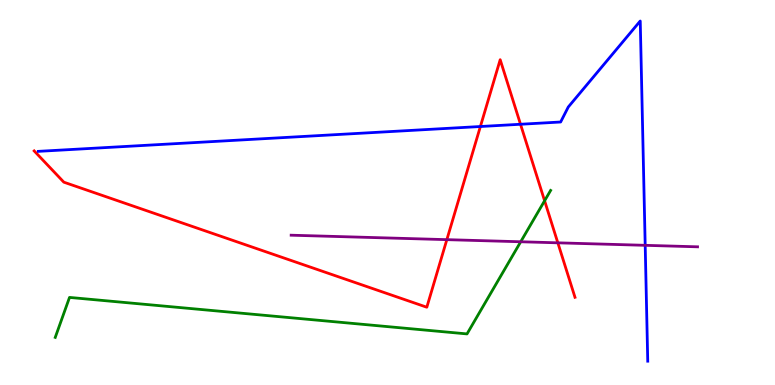[{'lines': ['blue', 'red'], 'intersections': [{'x': 6.2, 'y': 6.71}, {'x': 6.72, 'y': 6.77}]}, {'lines': ['green', 'red'], 'intersections': [{'x': 7.03, 'y': 4.79}]}, {'lines': ['purple', 'red'], 'intersections': [{'x': 5.77, 'y': 3.78}, {'x': 7.2, 'y': 3.69}]}, {'lines': ['blue', 'green'], 'intersections': []}, {'lines': ['blue', 'purple'], 'intersections': [{'x': 8.33, 'y': 3.63}]}, {'lines': ['green', 'purple'], 'intersections': [{'x': 6.72, 'y': 3.72}]}]